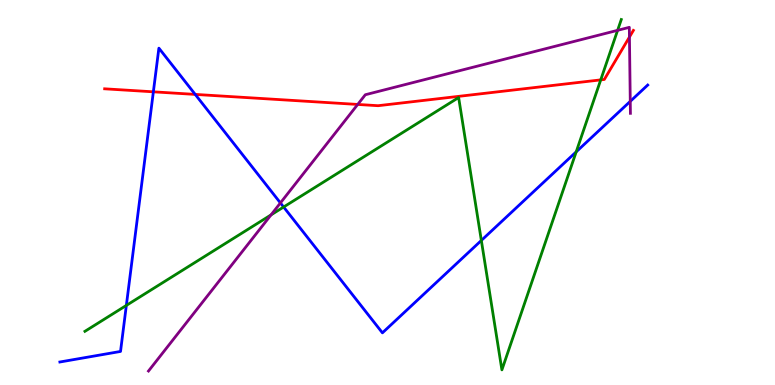[{'lines': ['blue', 'red'], 'intersections': [{'x': 1.98, 'y': 7.62}, {'x': 2.52, 'y': 7.55}]}, {'lines': ['green', 'red'], 'intersections': [{'x': 7.75, 'y': 7.93}]}, {'lines': ['purple', 'red'], 'intersections': [{'x': 4.62, 'y': 7.29}, {'x': 8.12, 'y': 9.04}]}, {'lines': ['blue', 'green'], 'intersections': [{'x': 1.63, 'y': 2.07}, {'x': 3.66, 'y': 4.62}, {'x': 6.21, 'y': 3.75}, {'x': 7.43, 'y': 6.06}]}, {'lines': ['blue', 'purple'], 'intersections': [{'x': 3.62, 'y': 4.73}, {'x': 8.13, 'y': 7.37}]}, {'lines': ['green', 'purple'], 'intersections': [{'x': 3.5, 'y': 4.42}, {'x': 7.97, 'y': 9.21}]}]